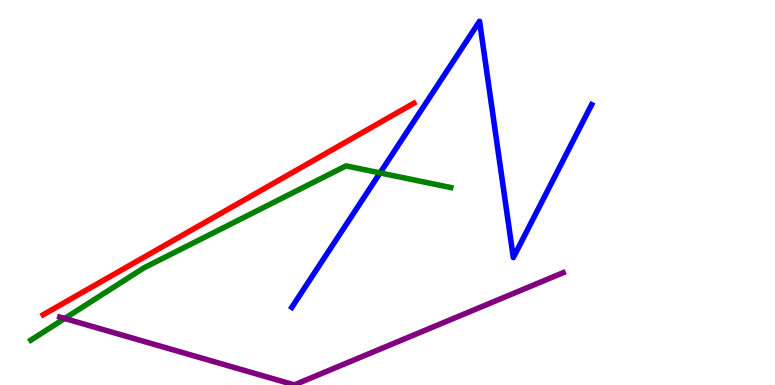[{'lines': ['blue', 'red'], 'intersections': []}, {'lines': ['green', 'red'], 'intersections': []}, {'lines': ['purple', 'red'], 'intersections': []}, {'lines': ['blue', 'green'], 'intersections': [{'x': 4.9, 'y': 5.51}]}, {'lines': ['blue', 'purple'], 'intersections': []}, {'lines': ['green', 'purple'], 'intersections': [{'x': 0.835, 'y': 1.73}]}]